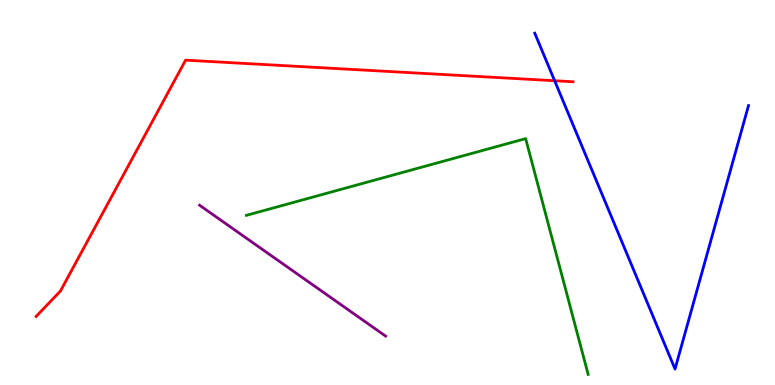[{'lines': ['blue', 'red'], 'intersections': [{'x': 7.16, 'y': 7.9}]}, {'lines': ['green', 'red'], 'intersections': []}, {'lines': ['purple', 'red'], 'intersections': []}, {'lines': ['blue', 'green'], 'intersections': []}, {'lines': ['blue', 'purple'], 'intersections': []}, {'lines': ['green', 'purple'], 'intersections': []}]